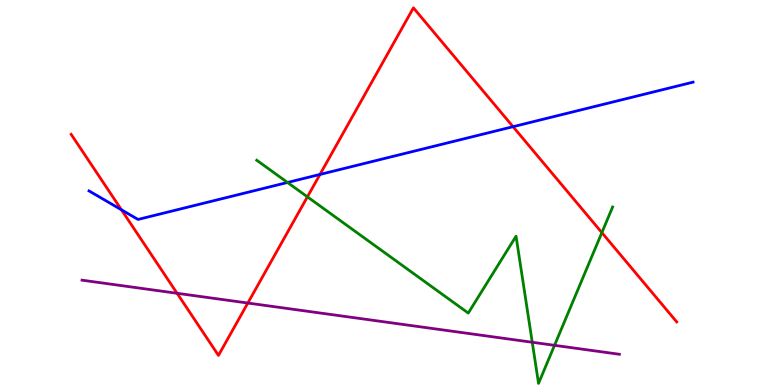[{'lines': ['blue', 'red'], 'intersections': [{'x': 1.57, 'y': 4.55}, {'x': 4.13, 'y': 5.47}, {'x': 6.62, 'y': 6.71}]}, {'lines': ['green', 'red'], 'intersections': [{'x': 3.97, 'y': 4.89}, {'x': 7.77, 'y': 3.96}]}, {'lines': ['purple', 'red'], 'intersections': [{'x': 2.28, 'y': 2.38}, {'x': 3.2, 'y': 2.13}]}, {'lines': ['blue', 'green'], 'intersections': [{'x': 3.71, 'y': 5.26}]}, {'lines': ['blue', 'purple'], 'intersections': []}, {'lines': ['green', 'purple'], 'intersections': [{'x': 6.87, 'y': 1.11}, {'x': 7.16, 'y': 1.03}]}]